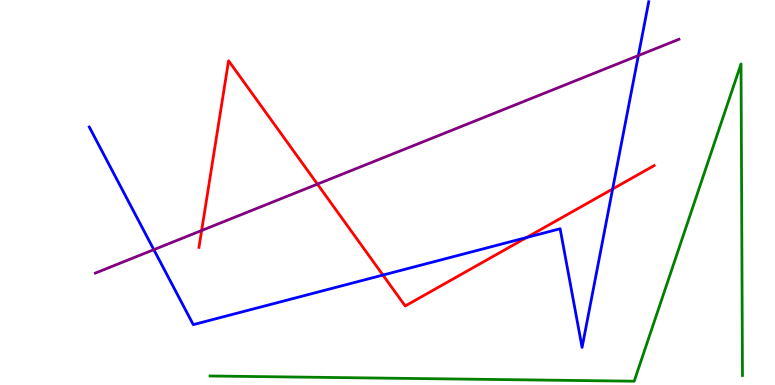[{'lines': ['blue', 'red'], 'intersections': [{'x': 4.94, 'y': 2.86}, {'x': 6.79, 'y': 3.83}, {'x': 7.9, 'y': 5.09}]}, {'lines': ['green', 'red'], 'intersections': []}, {'lines': ['purple', 'red'], 'intersections': [{'x': 2.6, 'y': 4.01}, {'x': 4.1, 'y': 5.22}]}, {'lines': ['blue', 'green'], 'intersections': []}, {'lines': ['blue', 'purple'], 'intersections': [{'x': 1.98, 'y': 3.52}, {'x': 8.24, 'y': 8.56}]}, {'lines': ['green', 'purple'], 'intersections': []}]